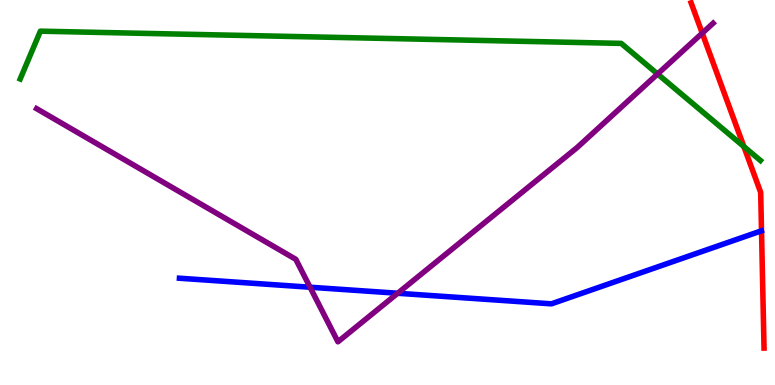[{'lines': ['blue', 'red'], 'intersections': []}, {'lines': ['green', 'red'], 'intersections': [{'x': 9.6, 'y': 6.19}]}, {'lines': ['purple', 'red'], 'intersections': [{'x': 9.06, 'y': 9.14}]}, {'lines': ['blue', 'green'], 'intersections': []}, {'lines': ['blue', 'purple'], 'intersections': [{'x': 4.0, 'y': 2.54}, {'x': 5.13, 'y': 2.38}]}, {'lines': ['green', 'purple'], 'intersections': [{'x': 8.48, 'y': 8.08}]}]